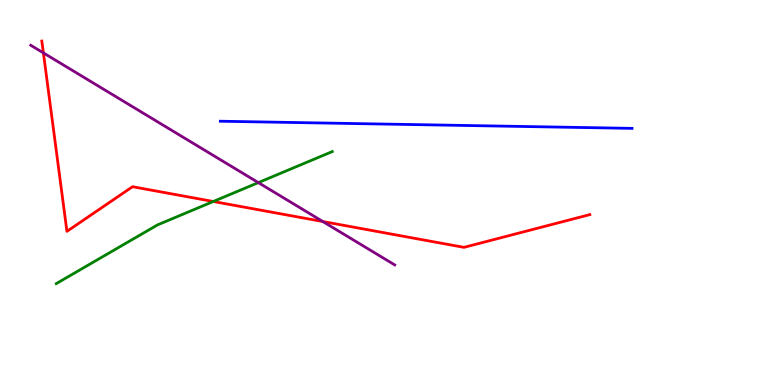[{'lines': ['blue', 'red'], 'intersections': []}, {'lines': ['green', 'red'], 'intersections': [{'x': 2.75, 'y': 4.77}]}, {'lines': ['purple', 'red'], 'intersections': [{'x': 0.56, 'y': 8.63}, {'x': 4.17, 'y': 4.25}]}, {'lines': ['blue', 'green'], 'intersections': []}, {'lines': ['blue', 'purple'], 'intersections': []}, {'lines': ['green', 'purple'], 'intersections': [{'x': 3.33, 'y': 5.26}]}]